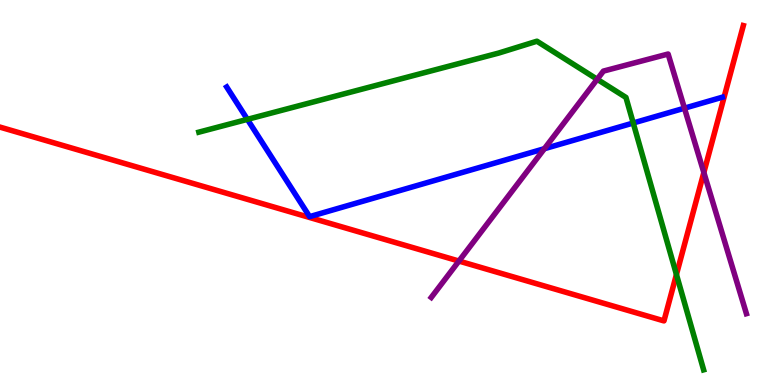[{'lines': ['blue', 'red'], 'intersections': []}, {'lines': ['green', 'red'], 'intersections': [{'x': 8.73, 'y': 2.87}]}, {'lines': ['purple', 'red'], 'intersections': [{'x': 5.92, 'y': 3.22}, {'x': 9.08, 'y': 5.52}]}, {'lines': ['blue', 'green'], 'intersections': [{'x': 3.19, 'y': 6.9}, {'x': 8.17, 'y': 6.81}]}, {'lines': ['blue', 'purple'], 'intersections': [{'x': 7.02, 'y': 6.14}, {'x': 8.83, 'y': 7.19}]}, {'lines': ['green', 'purple'], 'intersections': [{'x': 7.71, 'y': 7.94}]}]